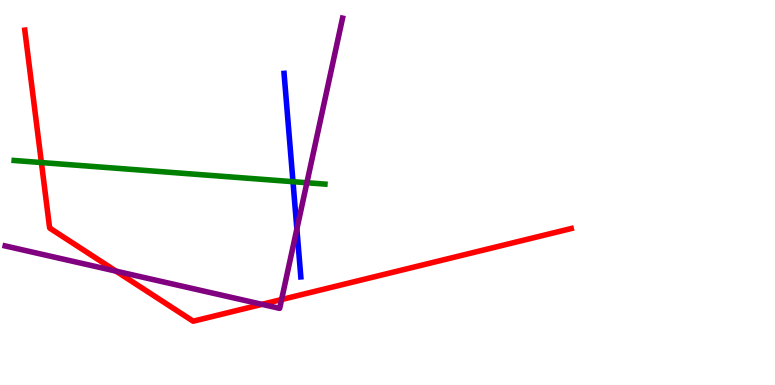[{'lines': ['blue', 'red'], 'intersections': []}, {'lines': ['green', 'red'], 'intersections': [{'x': 0.534, 'y': 5.78}]}, {'lines': ['purple', 'red'], 'intersections': [{'x': 1.5, 'y': 2.96}, {'x': 3.38, 'y': 2.1}, {'x': 3.63, 'y': 2.22}]}, {'lines': ['blue', 'green'], 'intersections': [{'x': 3.78, 'y': 5.28}]}, {'lines': ['blue', 'purple'], 'intersections': [{'x': 3.83, 'y': 4.05}]}, {'lines': ['green', 'purple'], 'intersections': [{'x': 3.96, 'y': 5.25}]}]